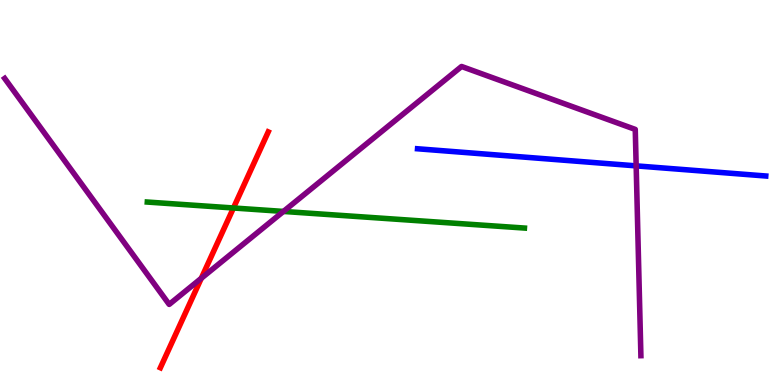[{'lines': ['blue', 'red'], 'intersections': []}, {'lines': ['green', 'red'], 'intersections': [{'x': 3.01, 'y': 4.6}]}, {'lines': ['purple', 'red'], 'intersections': [{'x': 2.6, 'y': 2.77}]}, {'lines': ['blue', 'green'], 'intersections': []}, {'lines': ['blue', 'purple'], 'intersections': [{'x': 8.21, 'y': 5.69}]}, {'lines': ['green', 'purple'], 'intersections': [{'x': 3.66, 'y': 4.51}]}]